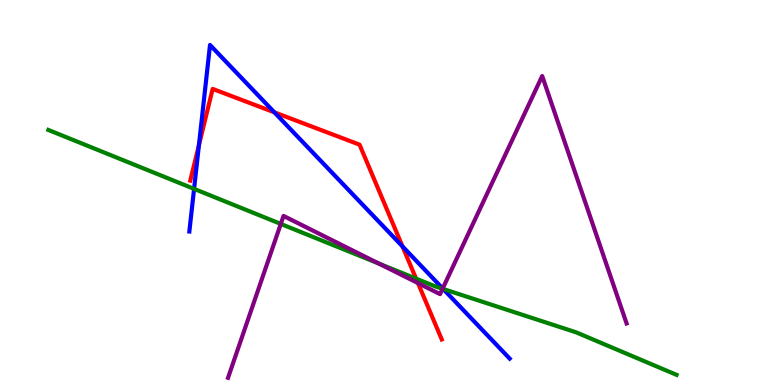[{'lines': ['blue', 'red'], 'intersections': [{'x': 2.57, 'y': 6.23}, {'x': 3.54, 'y': 7.08}, {'x': 5.19, 'y': 3.6}]}, {'lines': ['green', 'red'], 'intersections': [{'x': 5.37, 'y': 2.76}]}, {'lines': ['purple', 'red'], 'intersections': [{'x': 5.39, 'y': 2.65}]}, {'lines': ['blue', 'green'], 'intersections': [{'x': 2.5, 'y': 5.09}, {'x': 5.72, 'y': 2.49}]}, {'lines': ['blue', 'purple'], 'intersections': [{'x': 5.71, 'y': 2.51}]}, {'lines': ['green', 'purple'], 'intersections': [{'x': 3.62, 'y': 4.18}, {'x': 4.89, 'y': 3.15}, {'x': 5.71, 'y': 2.5}]}]